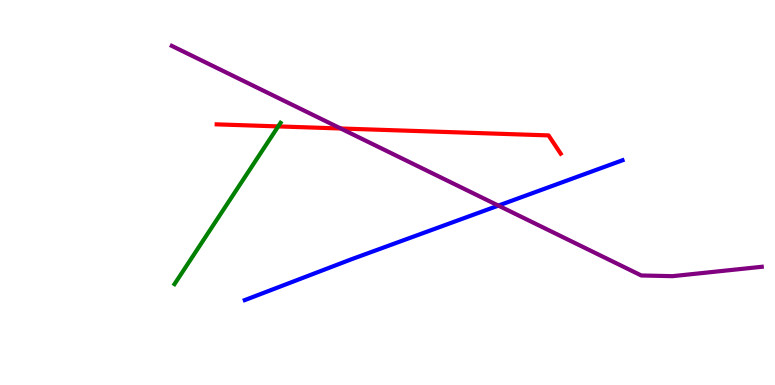[{'lines': ['blue', 'red'], 'intersections': []}, {'lines': ['green', 'red'], 'intersections': [{'x': 3.59, 'y': 6.72}]}, {'lines': ['purple', 'red'], 'intersections': [{'x': 4.4, 'y': 6.66}]}, {'lines': ['blue', 'green'], 'intersections': []}, {'lines': ['blue', 'purple'], 'intersections': [{'x': 6.43, 'y': 4.66}]}, {'lines': ['green', 'purple'], 'intersections': []}]